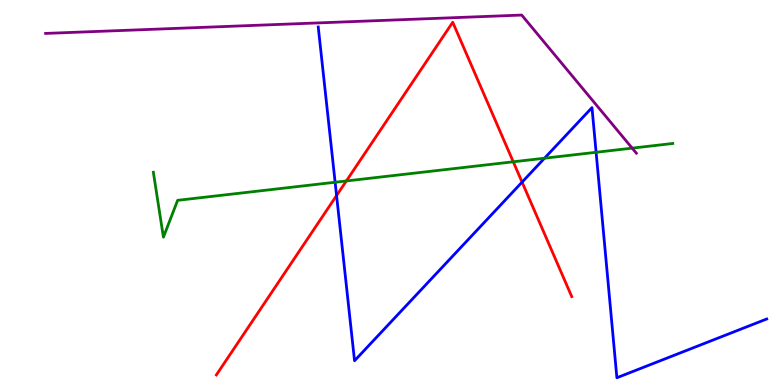[{'lines': ['blue', 'red'], 'intersections': [{'x': 4.34, 'y': 4.92}, {'x': 6.74, 'y': 5.27}]}, {'lines': ['green', 'red'], 'intersections': [{'x': 4.47, 'y': 5.3}, {'x': 6.62, 'y': 5.8}]}, {'lines': ['purple', 'red'], 'intersections': []}, {'lines': ['blue', 'green'], 'intersections': [{'x': 4.32, 'y': 5.27}, {'x': 7.03, 'y': 5.89}, {'x': 7.69, 'y': 6.04}]}, {'lines': ['blue', 'purple'], 'intersections': []}, {'lines': ['green', 'purple'], 'intersections': [{'x': 8.16, 'y': 6.15}]}]